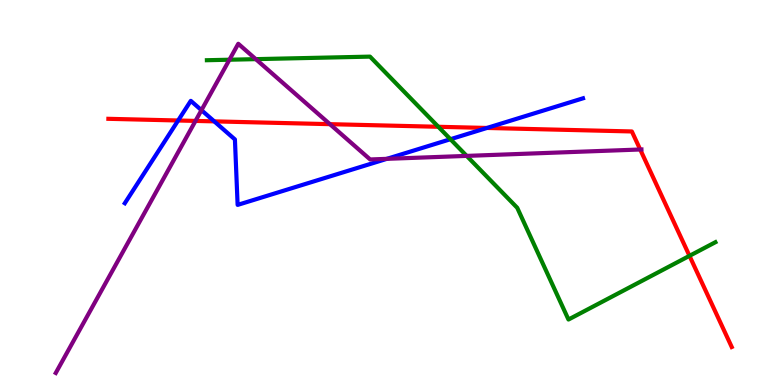[{'lines': ['blue', 'red'], 'intersections': [{'x': 2.3, 'y': 6.87}, {'x': 2.76, 'y': 6.85}, {'x': 6.28, 'y': 6.68}]}, {'lines': ['green', 'red'], 'intersections': [{'x': 5.66, 'y': 6.71}, {'x': 8.9, 'y': 3.35}]}, {'lines': ['purple', 'red'], 'intersections': [{'x': 2.52, 'y': 6.86}, {'x': 4.26, 'y': 6.77}, {'x': 8.26, 'y': 6.12}]}, {'lines': ['blue', 'green'], 'intersections': [{'x': 5.81, 'y': 6.38}]}, {'lines': ['blue', 'purple'], 'intersections': [{'x': 2.6, 'y': 7.14}, {'x': 4.99, 'y': 5.87}]}, {'lines': ['green', 'purple'], 'intersections': [{'x': 2.96, 'y': 8.45}, {'x': 3.3, 'y': 8.46}, {'x': 6.02, 'y': 5.95}]}]